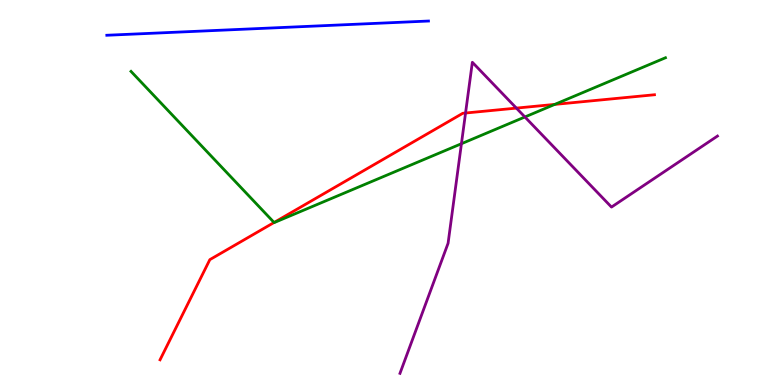[{'lines': ['blue', 'red'], 'intersections': []}, {'lines': ['green', 'red'], 'intersections': [{'x': 3.54, 'y': 4.22}, {'x': 7.16, 'y': 7.29}]}, {'lines': ['purple', 'red'], 'intersections': [{'x': 6.01, 'y': 7.06}, {'x': 6.66, 'y': 7.19}]}, {'lines': ['blue', 'green'], 'intersections': []}, {'lines': ['blue', 'purple'], 'intersections': []}, {'lines': ['green', 'purple'], 'intersections': [{'x': 5.95, 'y': 6.27}, {'x': 6.77, 'y': 6.96}]}]